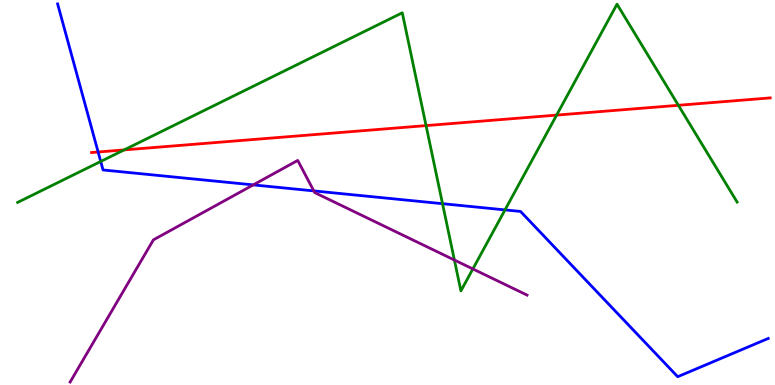[{'lines': ['blue', 'red'], 'intersections': [{'x': 1.27, 'y': 6.05}]}, {'lines': ['green', 'red'], 'intersections': [{'x': 1.6, 'y': 6.11}, {'x': 5.5, 'y': 6.74}, {'x': 7.18, 'y': 7.01}, {'x': 8.75, 'y': 7.27}]}, {'lines': ['purple', 'red'], 'intersections': []}, {'lines': ['blue', 'green'], 'intersections': [{'x': 1.3, 'y': 5.81}, {'x': 5.71, 'y': 4.71}, {'x': 6.52, 'y': 4.55}]}, {'lines': ['blue', 'purple'], 'intersections': [{'x': 3.27, 'y': 5.2}, {'x': 4.05, 'y': 5.04}]}, {'lines': ['green', 'purple'], 'intersections': [{'x': 5.86, 'y': 3.25}, {'x': 6.1, 'y': 3.01}]}]